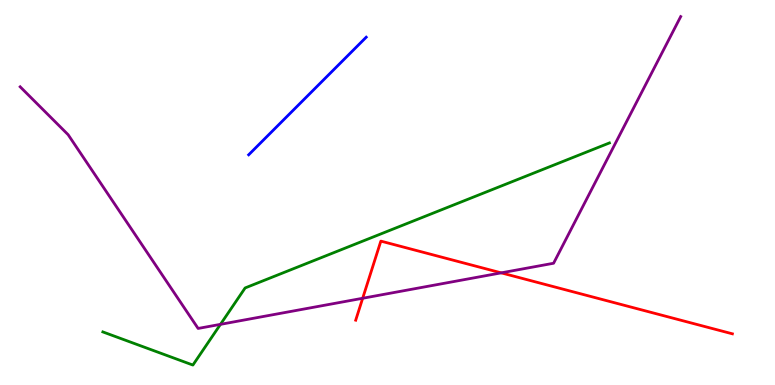[{'lines': ['blue', 'red'], 'intersections': []}, {'lines': ['green', 'red'], 'intersections': []}, {'lines': ['purple', 'red'], 'intersections': [{'x': 4.68, 'y': 2.25}, {'x': 6.47, 'y': 2.91}]}, {'lines': ['blue', 'green'], 'intersections': []}, {'lines': ['blue', 'purple'], 'intersections': []}, {'lines': ['green', 'purple'], 'intersections': [{'x': 2.84, 'y': 1.58}]}]